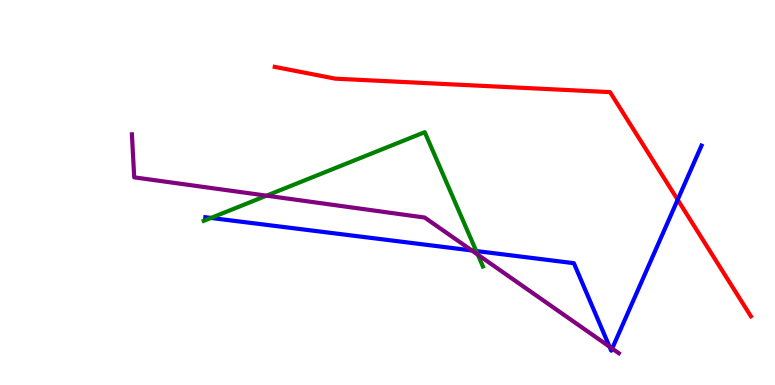[{'lines': ['blue', 'red'], 'intersections': [{'x': 8.74, 'y': 4.81}]}, {'lines': ['green', 'red'], 'intersections': []}, {'lines': ['purple', 'red'], 'intersections': []}, {'lines': ['blue', 'green'], 'intersections': [{'x': 2.72, 'y': 4.34}, {'x': 6.14, 'y': 3.48}]}, {'lines': ['blue', 'purple'], 'intersections': [{'x': 6.09, 'y': 3.49}, {'x': 7.86, 'y': 0.995}, {'x': 7.9, 'y': 0.947}]}, {'lines': ['green', 'purple'], 'intersections': [{'x': 3.44, 'y': 4.92}, {'x': 6.17, 'y': 3.39}]}]